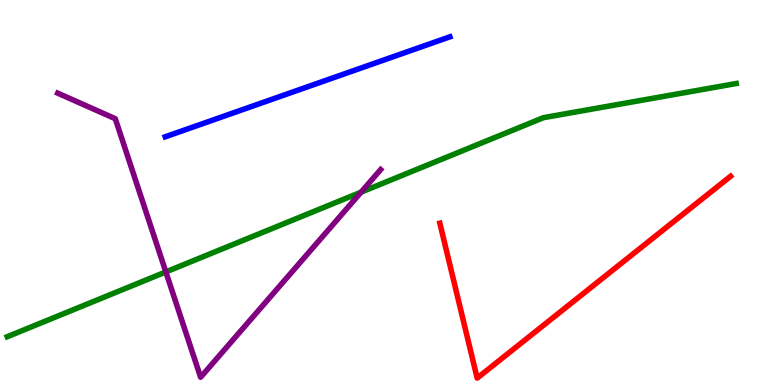[{'lines': ['blue', 'red'], 'intersections': []}, {'lines': ['green', 'red'], 'intersections': []}, {'lines': ['purple', 'red'], 'intersections': []}, {'lines': ['blue', 'green'], 'intersections': []}, {'lines': ['blue', 'purple'], 'intersections': []}, {'lines': ['green', 'purple'], 'intersections': [{'x': 2.14, 'y': 2.94}, {'x': 4.66, 'y': 5.01}]}]